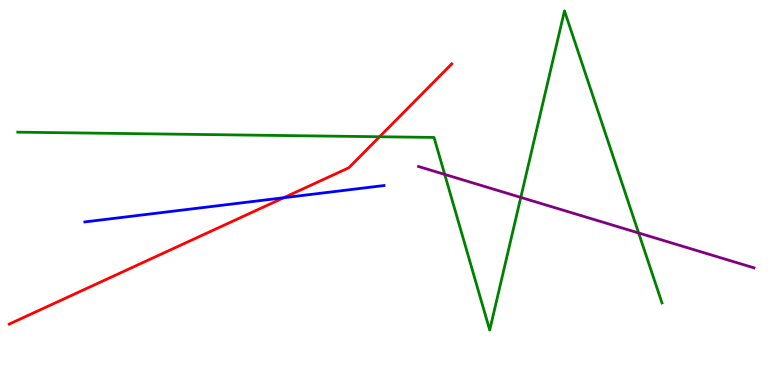[{'lines': ['blue', 'red'], 'intersections': [{'x': 3.66, 'y': 4.86}]}, {'lines': ['green', 'red'], 'intersections': [{'x': 4.9, 'y': 6.45}]}, {'lines': ['purple', 'red'], 'intersections': []}, {'lines': ['blue', 'green'], 'intersections': []}, {'lines': ['blue', 'purple'], 'intersections': []}, {'lines': ['green', 'purple'], 'intersections': [{'x': 5.74, 'y': 5.47}, {'x': 6.72, 'y': 4.87}, {'x': 8.24, 'y': 3.95}]}]